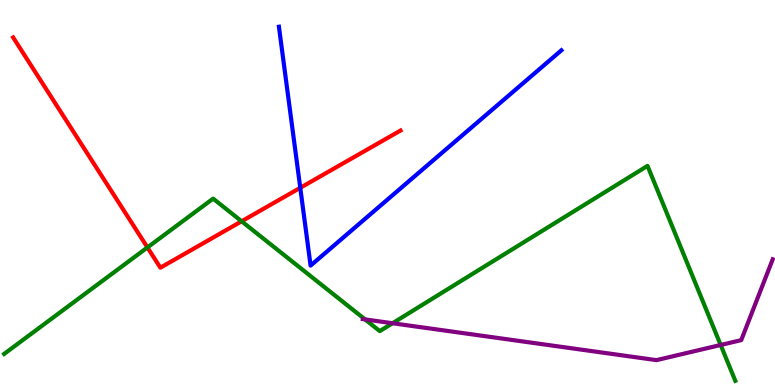[{'lines': ['blue', 'red'], 'intersections': [{'x': 3.87, 'y': 5.12}]}, {'lines': ['green', 'red'], 'intersections': [{'x': 1.9, 'y': 3.57}, {'x': 3.12, 'y': 4.25}]}, {'lines': ['purple', 'red'], 'intersections': []}, {'lines': ['blue', 'green'], 'intersections': []}, {'lines': ['blue', 'purple'], 'intersections': []}, {'lines': ['green', 'purple'], 'intersections': [{'x': 4.71, 'y': 1.7}, {'x': 5.07, 'y': 1.6}, {'x': 9.3, 'y': 1.04}]}]